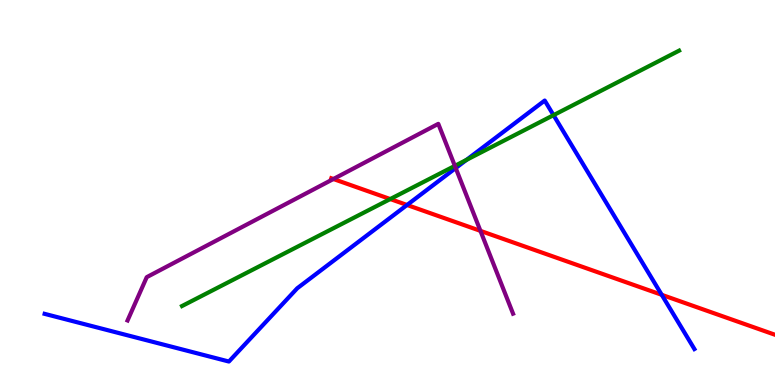[{'lines': ['blue', 'red'], 'intersections': [{'x': 5.25, 'y': 4.68}, {'x': 8.54, 'y': 2.34}]}, {'lines': ['green', 'red'], 'intersections': [{'x': 5.04, 'y': 4.83}]}, {'lines': ['purple', 'red'], 'intersections': [{'x': 4.3, 'y': 5.35}, {'x': 6.2, 'y': 4.0}]}, {'lines': ['blue', 'green'], 'intersections': [{'x': 6.02, 'y': 5.85}, {'x': 7.14, 'y': 7.01}]}, {'lines': ['blue', 'purple'], 'intersections': [{'x': 5.88, 'y': 5.63}]}, {'lines': ['green', 'purple'], 'intersections': [{'x': 5.87, 'y': 5.69}]}]